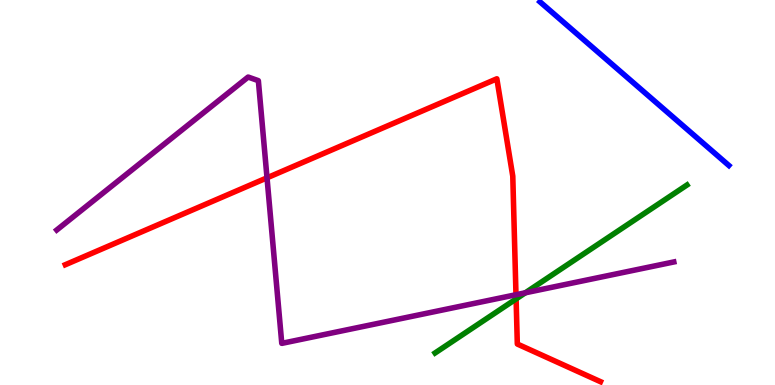[{'lines': ['blue', 'red'], 'intersections': []}, {'lines': ['green', 'red'], 'intersections': [{'x': 6.66, 'y': 2.24}]}, {'lines': ['purple', 'red'], 'intersections': [{'x': 3.45, 'y': 5.38}, {'x': 6.66, 'y': 2.34}]}, {'lines': ['blue', 'green'], 'intersections': []}, {'lines': ['blue', 'purple'], 'intersections': []}, {'lines': ['green', 'purple'], 'intersections': [{'x': 6.78, 'y': 2.39}]}]